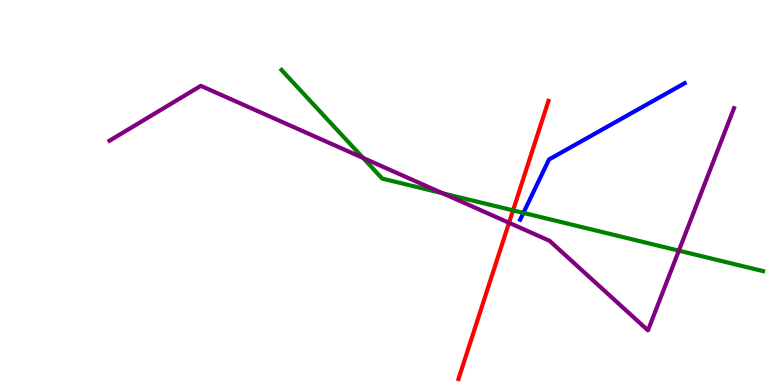[{'lines': ['blue', 'red'], 'intersections': []}, {'lines': ['green', 'red'], 'intersections': [{'x': 6.62, 'y': 4.54}]}, {'lines': ['purple', 'red'], 'intersections': [{'x': 6.57, 'y': 4.21}]}, {'lines': ['blue', 'green'], 'intersections': [{'x': 6.75, 'y': 4.47}]}, {'lines': ['blue', 'purple'], 'intersections': []}, {'lines': ['green', 'purple'], 'intersections': [{'x': 4.69, 'y': 5.9}, {'x': 5.71, 'y': 4.98}, {'x': 8.76, 'y': 3.49}]}]